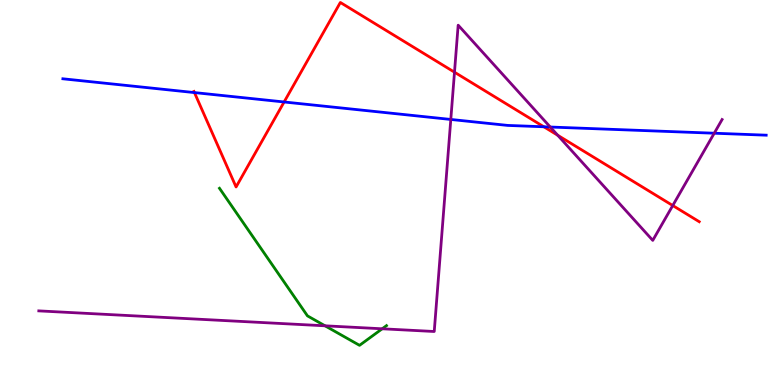[{'lines': ['blue', 'red'], 'intersections': [{'x': 2.51, 'y': 7.6}, {'x': 3.67, 'y': 7.35}, {'x': 7.02, 'y': 6.71}]}, {'lines': ['green', 'red'], 'intersections': []}, {'lines': ['purple', 'red'], 'intersections': [{'x': 5.86, 'y': 8.12}, {'x': 7.2, 'y': 6.49}, {'x': 8.68, 'y': 4.66}]}, {'lines': ['blue', 'green'], 'intersections': []}, {'lines': ['blue', 'purple'], 'intersections': [{'x': 5.82, 'y': 6.9}, {'x': 7.1, 'y': 6.7}, {'x': 9.22, 'y': 6.54}]}, {'lines': ['green', 'purple'], 'intersections': [{'x': 4.19, 'y': 1.54}, {'x': 4.93, 'y': 1.46}]}]